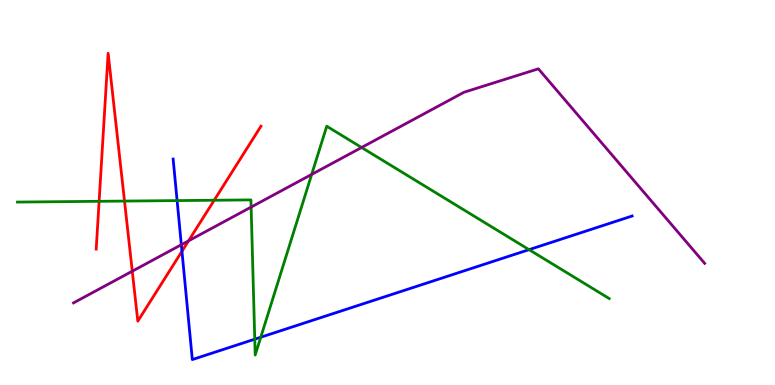[{'lines': ['blue', 'red'], 'intersections': [{'x': 2.35, 'y': 3.47}]}, {'lines': ['green', 'red'], 'intersections': [{'x': 1.28, 'y': 4.77}, {'x': 1.61, 'y': 4.78}, {'x': 2.76, 'y': 4.8}]}, {'lines': ['purple', 'red'], 'intersections': [{'x': 1.71, 'y': 2.96}, {'x': 2.43, 'y': 3.74}]}, {'lines': ['blue', 'green'], 'intersections': [{'x': 2.29, 'y': 4.79}, {'x': 3.29, 'y': 1.19}, {'x': 3.36, 'y': 1.24}, {'x': 6.83, 'y': 3.52}]}, {'lines': ['blue', 'purple'], 'intersections': [{'x': 2.34, 'y': 3.64}]}, {'lines': ['green', 'purple'], 'intersections': [{'x': 3.24, 'y': 4.62}, {'x': 4.02, 'y': 5.47}, {'x': 4.67, 'y': 6.17}]}]